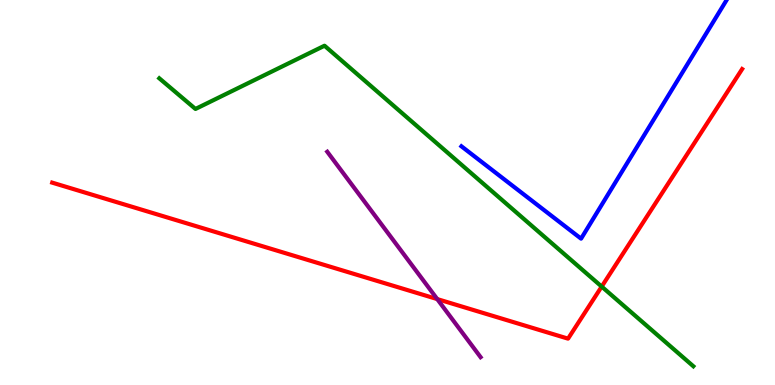[{'lines': ['blue', 'red'], 'intersections': []}, {'lines': ['green', 'red'], 'intersections': [{'x': 7.76, 'y': 2.56}]}, {'lines': ['purple', 'red'], 'intersections': [{'x': 5.64, 'y': 2.23}]}, {'lines': ['blue', 'green'], 'intersections': []}, {'lines': ['blue', 'purple'], 'intersections': []}, {'lines': ['green', 'purple'], 'intersections': []}]